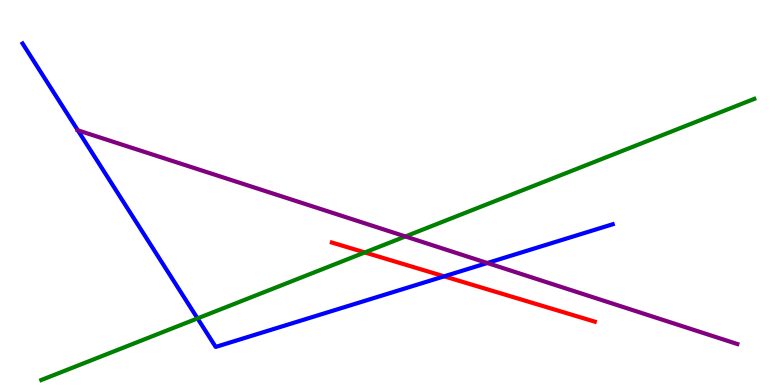[{'lines': ['blue', 'red'], 'intersections': [{'x': 5.73, 'y': 2.82}]}, {'lines': ['green', 'red'], 'intersections': [{'x': 4.71, 'y': 3.44}]}, {'lines': ['purple', 'red'], 'intersections': []}, {'lines': ['blue', 'green'], 'intersections': [{'x': 2.55, 'y': 1.73}]}, {'lines': ['blue', 'purple'], 'intersections': [{'x': 1.0, 'y': 6.62}, {'x': 6.29, 'y': 3.17}]}, {'lines': ['green', 'purple'], 'intersections': [{'x': 5.23, 'y': 3.86}]}]